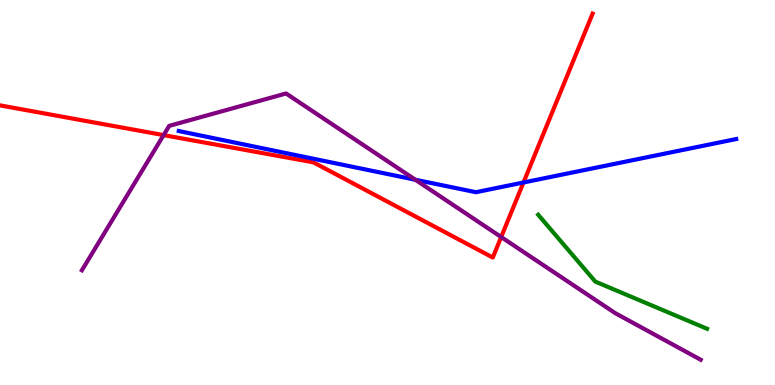[{'lines': ['blue', 'red'], 'intersections': [{'x': 6.75, 'y': 5.26}]}, {'lines': ['green', 'red'], 'intersections': []}, {'lines': ['purple', 'red'], 'intersections': [{'x': 2.11, 'y': 6.49}, {'x': 6.47, 'y': 3.84}]}, {'lines': ['blue', 'green'], 'intersections': []}, {'lines': ['blue', 'purple'], 'intersections': [{'x': 5.36, 'y': 5.33}]}, {'lines': ['green', 'purple'], 'intersections': []}]